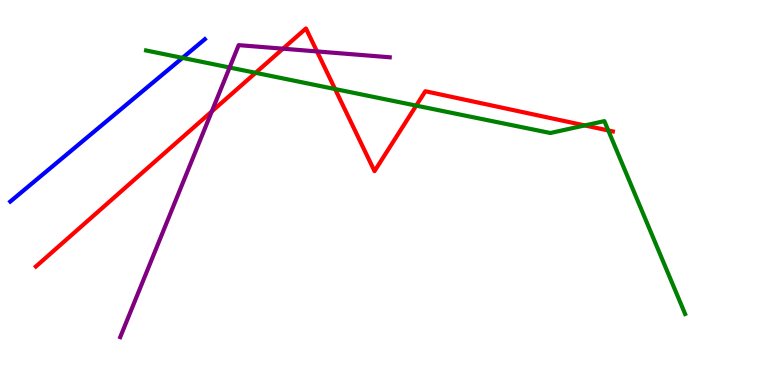[{'lines': ['blue', 'red'], 'intersections': []}, {'lines': ['green', 'red'], 'intersections': [{'x': 3.3, 'y': 8.11}, {'x': 4.32, 'y': 7.69}, {'x': 5.37, 'y': 7.26}, {'x': 7.55, 'y': 6.74}, {'x': 7.85, 'y': 6.61}]}, {'lines': ['purple', 'red'], 'intersections': [{'x': 2.73, 'y': 7.11}, {'x': 3.65, 'y': 8.74}, {'x': 4.09, 'y': 8.66}]}, {'lines': ['blue', 'green'], 'intersections': [{'x': 2.35, 'y': 8.5}]}, {'lines': ['blue', 'purple'], 'intersections': []}, {'lines': ['green', 'purple'], 'intersections': [{'x': 2.96, 'y': 8.25}]}]